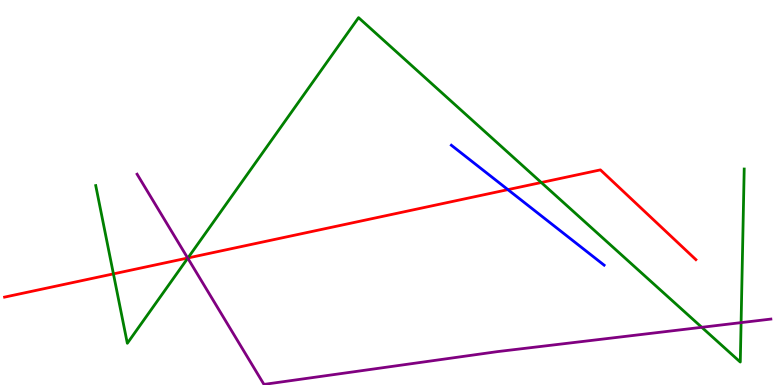[{'lines': ['blue', 'red'], 'intersections': [{'x': 6.55, 'y': 5.07}]}, {'lines': ['green', 'red'], 'intersections': [{'x': 1.46, 'y': 2.89}, {'x': 2.42, 'y': 3.3}, {'x': 6.98, 'y': 5.26}]}, {'lines': ['purple', 'red'], 'intersections': [{'x': 2.42, 'y': 3.3}]}, {'lines': ['blue', 'green'], 'intersections': []}, {'lines': ['blue', 'purple'], 'intersections': []}, {'lines': ['green', 'purple'], 'intersections': [{'x': 2.42, 'y': 3.29}, {'x': 9.05, 'y': 1.5}, {'x': 9.56, 'y': 1.62}]}]